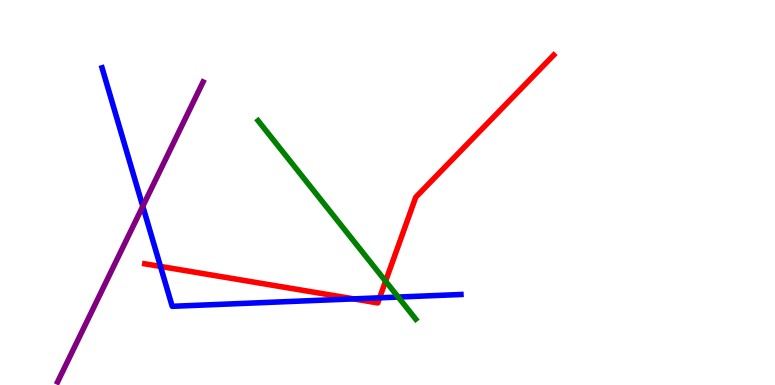[{'lines': ['blue', 'red'], 'intersections': [{'x': 2.07, 'y': 3.08}, {'x': 4.56, 'y': 2.24}, {'x': 4.9, 'y': 2.26}]}, {'lines': ['green', 'red'], 'intersections': [{'x': 4.98, 'y': 2.7}]}, {'lines': ['purple', 'red'], 'intersections': []}, {'lines': ['blue', 'green'], 'intersections': [{'x': 5.14, 'y': 2.28}]}, {'lines': ['blue', 'purple'], 'intersections': [{'x': 1.84, 'y': 4.64}]}, {'lines': ['green', 'purple'], 'intersections': []}]